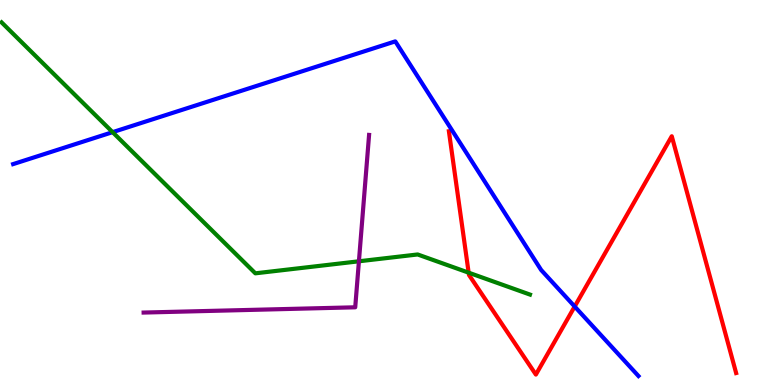[{'lines': ['blue', 'red'], 'intersections': [{'x': 7.42, 'y': 2.04}]}, {'lines': ['green', 'red'], 'intersections': [{'x': 6.05, 'y': 2.92}]}, {'lines': ['purple', 'red'], 'intersections': []}, {'lines': ['blue', 'green'], 'intersections': [{'x': 1.45, 'y': 6.57}]}, {'lines': ['blue', 'purple'], 'intersections': []}, {'lines': ['green', 'purple'], 'intersections': [{'x': 4.63, 'y': 3.21}]}]